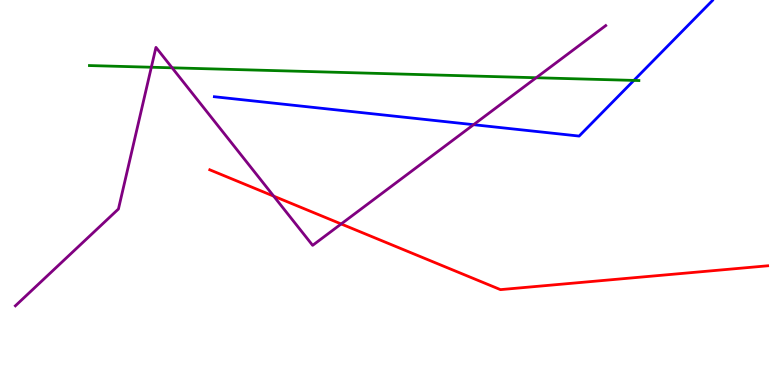[{'lines': ['blue', 'red'], 'intersections': []}, {'lines': ['green', 'red'], 'intersections': []}, {'lines': ['purple', 'red'], 'intersections': [{'x': 3.53, 'y': 4.91}, {'x': 4.4, 'y': 4.18}]}, {'lines': ['blue', 'green'], 'intersections': [{'x': 8.18, 'y': 7.91}]}, {'lines': ['blue', 'purple'], 'intersections': [{'x': 6.11, 'y': 6.76}]}, {'lines': ['green', 'purple'], 'intersections': [{'x': 1.95, 'y': 8.25}, {'x': 2.22, 'y': 8.24}, {'x': 6.92, 'y': 7.98}]}]